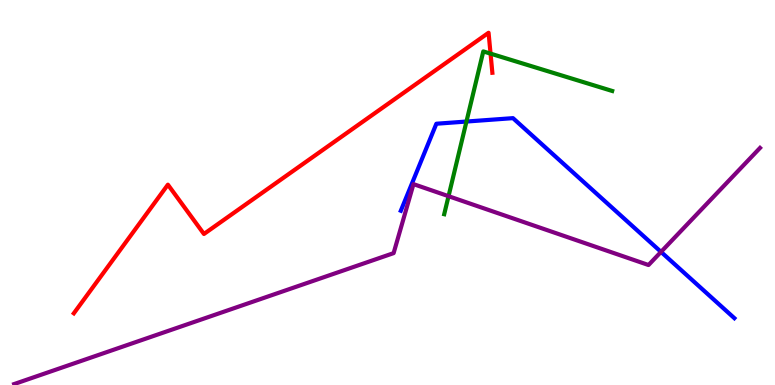[{'lines': ['blue', 'red'], 'intersections': []}, {'lines': ['green', 'red'], 'intersections': [{'x': 6.33, 'y': 8.61}]}, {'lines': ['purple', 'red'], 'intersections': []}, {'lines': ['blue', 'green'], 'intersections': [{'x': 6.02, 'y': 6.84}]}, {'lines': ['blue', 'purple'], 'intersections': [{'x': 8.53, 'y': 3.46}]}, {'lines': ['green', 'purple'], 'intersections': [{'x': 5.79, 'y': 4.9}]}]